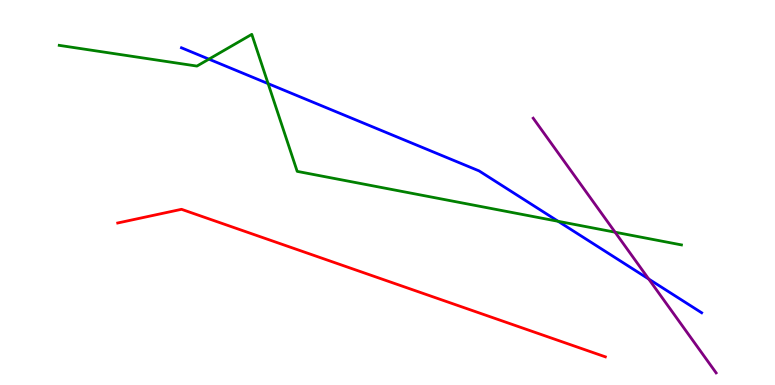[{'lines': ['blue', 'red'], 'intersections': []}, {'lines': ['green', 'red'], 'intersections': []}, {'lines': ['purple', 'red'], 'intersections': []}, {'lines': ['blue', 'green'], 'intersections': [{'x': 2.7, 'y': 8.46}, {'x': 3.46, 'y': 7.83}, {'x': 7.2, 'y': 4.25}]}, {'lines': ['blue', 'purple'], 'intersections': [{'x': 8.37, 'y': 2.75}]}, {'lines': ['green', 'purple'], 'intersections': [{'x': 7.94, 'y': 3.97}]}]